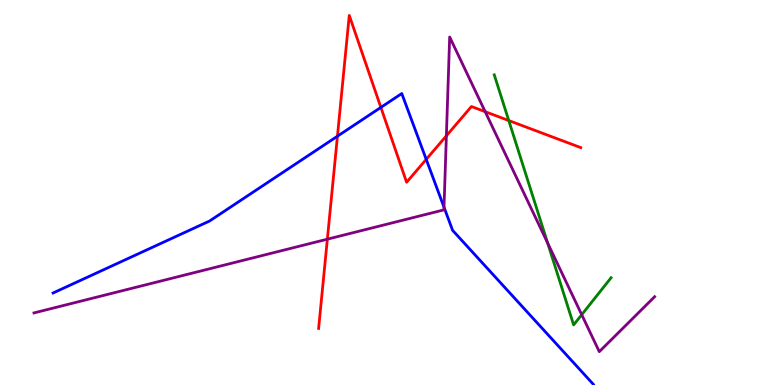[{'lines': ['blue', 'red'], 'intersections': [{'x': 4.35, 'y': 6.46}, {'x': 4.91, 'y': 7.21}, {'x': 5.5, 'y': 5.86}]}, {'lines': ['green', 'red'], 'intersections': [{'x': 6.56, 'y': 6.87}]}, {'lines': ['purple', 'red'], 'intersections': [{'x': 4.22, 'y': 3.79}, {'x': 5.76, 'y': 6.47}, {'x': 6.26, 'y': 7.1}]}, {'lines': ['blue', 'green'], 'intersections': []}, {'lines': ['blue', 'purple'], 'intersections': [{'x': 5.73, 'y': 4.62}]}, {'lines': ['green', 'purple'], 'intersections': [{'x': 7.07, 'y': 3.69}, {'x': 7.51, 'y': 1.83}]}]